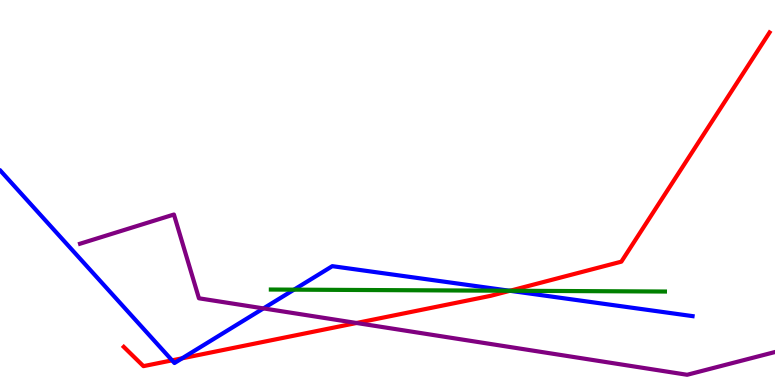[{'lines': ['blue', 'red'], 'intersections': [{'x': 2.22, 'y': 0.64}, {'x': 2.35, 'y': 0.693}, {'x': 6.58, 'y': 2.45}]}, {'lines': ['green', 'red'], 'intersections': [{'x': 6.58, 'y': 2.45}]}, {'lines': ['purple', 'red'], 'intersections': [{'x': 4.6, 'y': 1.61}]}, {'lines': ['blue', 'green'], 'intersections': [{'x': 3.79, 'y': 2.48}, {'x': 6.58, 'y': 2.45}]}, {'lines': ['blue', 'purple'], 'intersections': [{'x': 3.4, 'y': 1.99}]}, {'lines': ['green', 'purple'], 'intersections': []}]